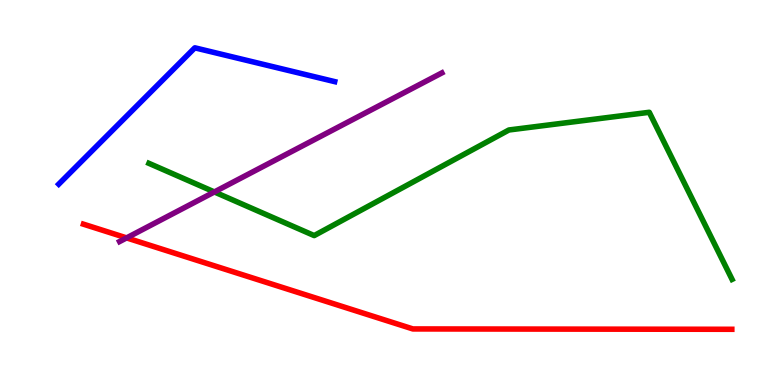[{'lines': ['blue', 'red'], 'intersections': []}, {'lines': ['green', 'red'], 'intersections': []}, {'lines': ['purple', 'red'], 'intersections': [{'x': 1.63, 'y': 3.82}]}, {'lines': ['blue', 'green'], 'intersections': []}, {'lines': ['blue', 'purple'], 'intersections': []}, {'lines': ['green', 'purple'], 'intersections': [{'x': 2.77, 'y': 5.01}]}]